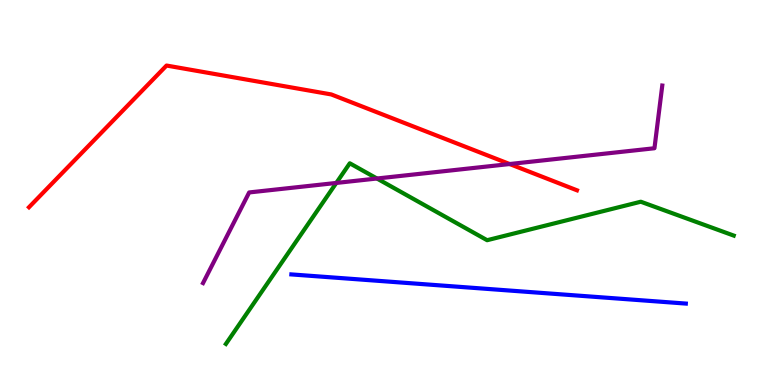[{'lines': ['blue', 'red'], 'intersections': []}, {'lines': ['green', 'red'], 'intersections': []}, {'lines': ['purple', 'red'], 'intersections': [{'x': 6.58, 'y': 5.74}]}, {'lines': ['blue', 'green'], 'intersections': []}, {'lines': ['blue', 'purple'], 'intersections': []}, {'lines': ['green', 'purple'], 'intersections': [{'x': 4.34, 'y': 5.25}, {'x': 4.86, 'y': 5.36}]}]